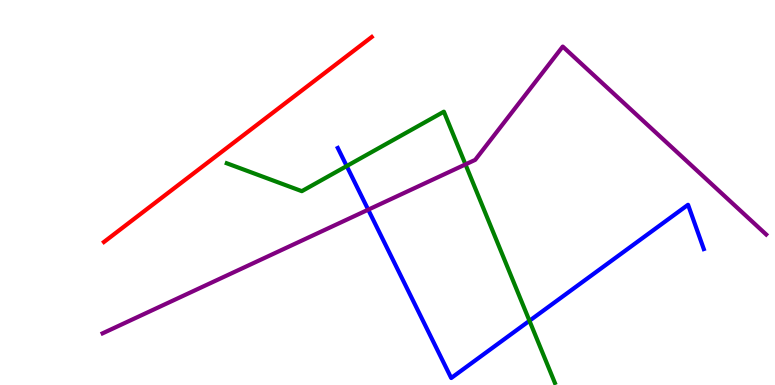[{'lines': ['blue', 'red'], 'intersections': []}, {'lines': ['green', 'red'], 'intersections': []}, {'lines': ['purple', 'red'], 'intersections': []}, {'lines': ['blue', 'green'], 'intersections': [{'x': 4.47, 'y': 5.69}, {'x': 6.83, 'y': 1.67}]}, {'lines': ['blue', 'purple'], 'intersections': [{'x': 4.75, 'y': 4.55}]}, {'lines': ['green', 'purple'], 'intersections': [{'x': 6.01, 'y': 5.73}]}]